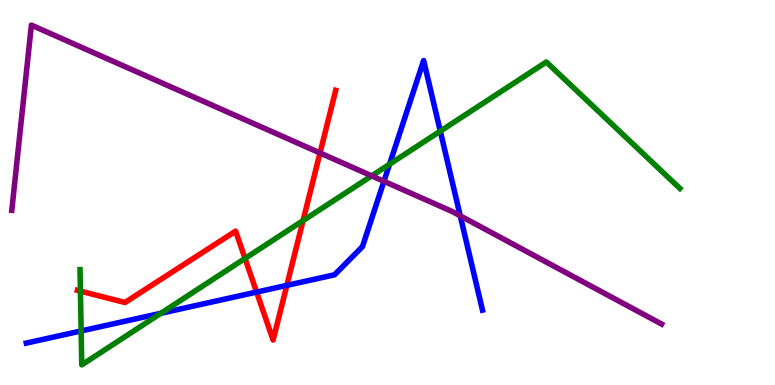[{'lines': ['blue', 'red'], 'intersections': [{'x': 3.31, 'y': 2.41}, {'x': 3.7, 'y': 2.59}]}, {'lines': ['green', 'red'], 'intersections': [{'x': 1.04, 'y': 2.44}, {'x': 3.16, 'y': 3.29}, {'x': 3.91, 'y': 4.27}]}, {'lines': ['purple', 'red'], 'intersections': [{'x': 4.13, 'y': 6.03}]}, {'lines': ['blue', 'green'], 'intersections': [{'x': 1.05, 'y': 1.4}, {'x': 2.08, 'y': 1.86}, {'x': 5.03, 'y': 5.73}, {'x': 5.68, 'y': 6.59}]}, {'lines': ['blue', 'purple'], 'intersections': [{'x': 4.95, 'y': 5.29}, {'x': 5.94, 'y': 4.39}]}, {'lines': ['green', 'purple'], 'intersections': [{'x': 4.8, 'y': 5.43}]}]